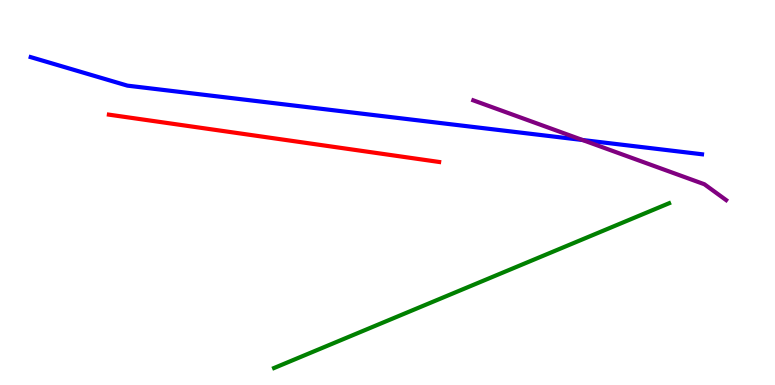[{'lines': ['blue', 'red'], 'intersections': []}, {'lines': ['green', 'red'], 'intersections': []}, {'lines': ['purple', 'red'], 'intersections': []}, {'lines': ['blue', 'green'], 'intersections': []}, {'lines': ['blue', 'purple'], 'intersections': [{'x': 7.52, 'y': 6.36}]}, {'lines': ['green', 'purple'], 'intersections': []}]